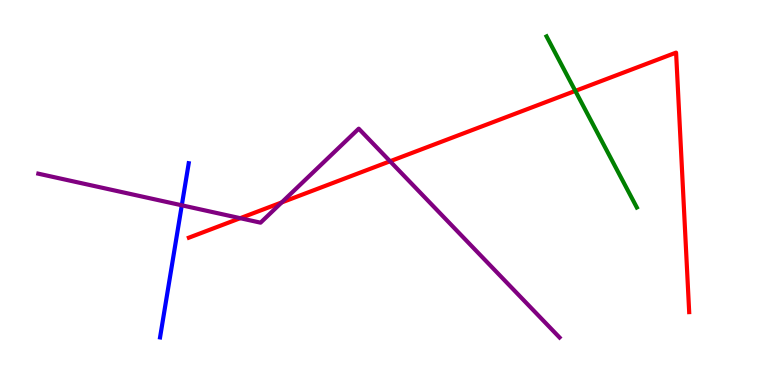[{'lines': ['blue', 'red'], 'intersections': []}, {'lines': ['green', 'red'], 'intersections': [{'x': 7.42, 'y': 7.64}]}, {'lines': ['purple', 'red'], 'intersections': [{'x': 3.1, 'y': 4.33}, {'x': 3.63, 'y': 4.74}, {'x': 5.03, 'y': 5.81}]}, {'lines': ['blue', 'green'], 'intersections': []}, {'lines': ['blue', 'purple'], 'intersections': [{'x': 2.35, 'y': 4.67}]}, {'lines': ['green', 'purple'], 'intersections': []}]